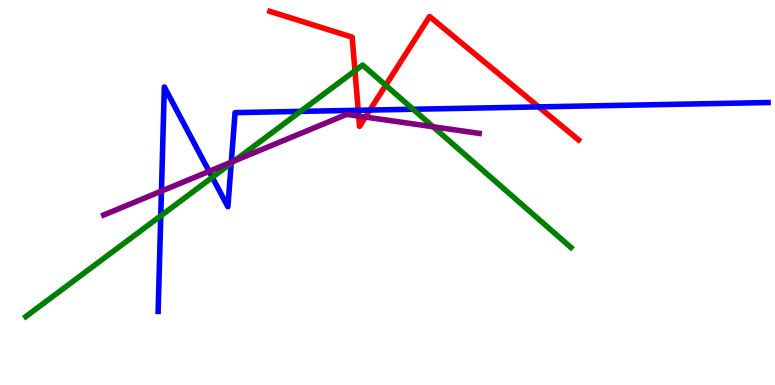[{'lines': ['blue', 'red'], 'intersections': [{'x': 4.62, 'y': 7.14}, {'x': 4.77, 'y': 7.14}, {'x': 6.95, 'y': 7.22}]}, {'lines': ['green', 'red'], 'intersections': [{'x': 4.58, 'y': 8.16}, {'x': 4.98, 'y': 7.79}]}, {'lines': ['purple', 'red'], 'intersections': [{'x': 4.63, 'y': 6.98}, {'x': 4.72, 'y': 6.96}]}, {'lines': ['blue', 'green'], 'intersections': [{'x': 2.07, 'y': 4.39}, {'x': 2.74, 'y': 5.39}, {'x': 2.98, 'y': 5.76}, {'x': 3.88, 'y': 7.11}, {'x': 5.33, 'y': 7.16}]}, {'lines': ['blue', 'purple'], 'intersections': [{'x': 2.08, 'y': 5.04}, {'x': 2.7, 'y': 5.55}, {'x': 2.98, 'y': 5.79}]}, {'lines': ['green', 'purple'], 'intersections': [{'x': 3.02, 'y': 5.82}, {'x': 5.59, 'y': 6.71}]}]